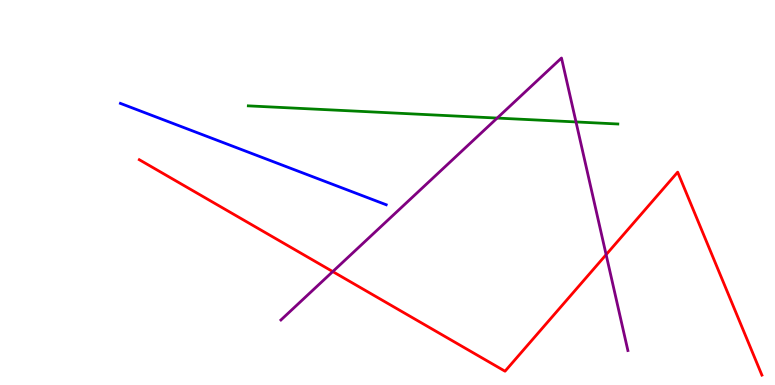[{'lines': ['blue', 'red'], 'intersections': []}, {'lines': ['green', 'red'], 'intersections': []}, {'lines': ['purple', 'red'], 'intersections': [{'x': 4.29, 'y': 2.95}, {'x': 7.82, 'y': 3.39}]}, {'lines': ['blue', 'green'], 'intersections': []}, {'lines': ['blue', 'purple'], 'intersections': []}, {'lines': ['green', 'purple'], 'intersections': [{'x': 6.42, 'y': 6.93}, {'x': 7.43, 'y': 6.83}]}]